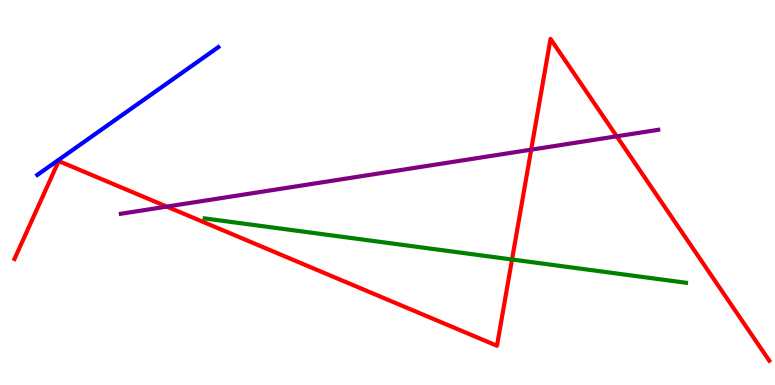[{'lines': ['blue', 'red'], 'intersections': []}, {'lines': ['green', 'red'], 'intersections': [{'x': 6.61, 'y': 3.26}]}, {'lines': ['purple', 'red'], 'intersections': [{'x': 2.15, 'y': 4.63}, {'x': 6.85, 'y': 6.11}, {'x': 7.96, 'y': 6.46}]}, {'lines': ['blue', 'green'], 'intersections': []}, {'lines': ['blue', 'purple'], 'intersections': []}, {'lines': ['green', 'purple'], 'intersections': []}]